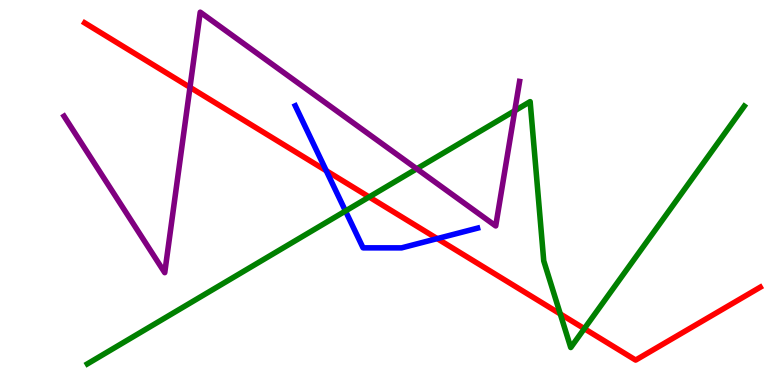[{'lines': ['blue', 'red'], 'intersections': [{'x': 4.21, 'y': 5.57}, {'x': 5.64, 'y': 3.8}]}, {'lines': ['green', 'red'], 'intersections': [{'x': 4.76, 'y': 4.88}, {'x': 7.23, 'y': 1.85}, {'x': 7.54, 'y': 1.46}]}, {'lines': ['purple', 'red'], 'intersections': [{'x': 2.45, 'y': 7.73}]}, {'lines': ['blue', 'green'], 'intersections': [{'x': 4.46, 'y': 4.52}]}, {'lines': ['blue', 'purple'], 'intersections': []}, {'lines': ['green', 'purple'], 'intersections': [{'x': 5.38, 'y': 5.62}, {'x': 6.64, 'y': 7.12}]}]